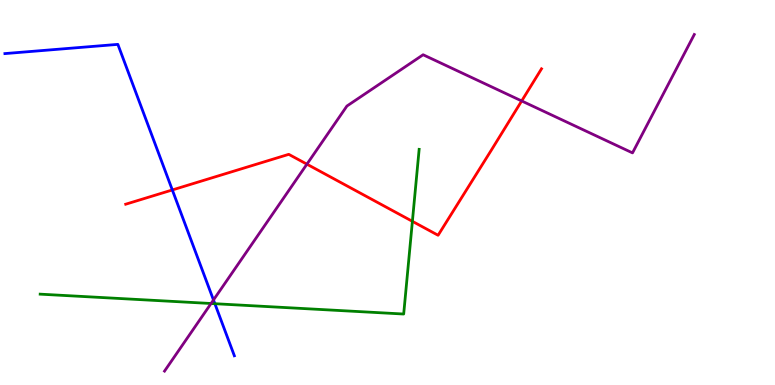[{'lines': ['blue', 'red'], 'intersections': [{'x': 2.22, 'y': 5.07}]}, {'lines': ['green', 'red'], 'intersections': [{'x': 5.32, 'y': 4.25}]}, {'lines': ['purple', 'red'], 'intersections': [{'x': 3.96, 'y': 5.74}, {'x': 6.73, 'y': 7.38}]}, {'lines': ['blue', 'green'], 'intersections': [{'x': 2.77, 'y': 2.11}]}, {'lines': ['blue', 'purple'], 'intersections': [{'x': 2.75, 'y': 2.21}]}, {'lines': ['green', 'purple'], 'intersections': [{'x': 2.72, 'y': 2.12}]}]